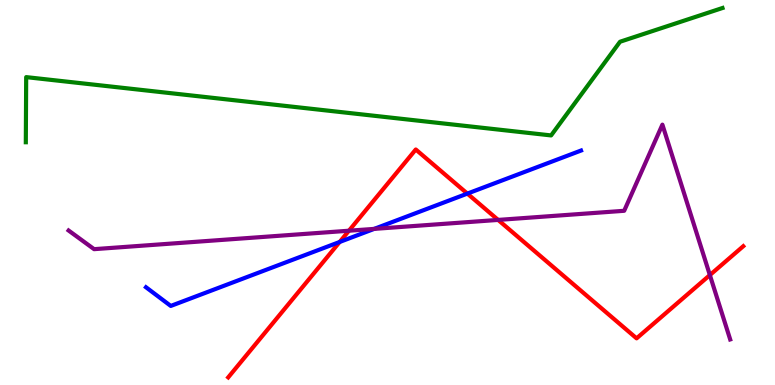[{'lines': ['blue', 'red'], 'intersections': [{'x': 4.38, 'y': 3.72}, {'x': 6.03, 'y': 4.97}]}, {'lines': ['green', 'red'], 'intersections': []}, {'lines': ['purple', 'red'], 'intersections': [{'x': 4.5, 'y': 4.01}, {'x': 6.43, 'y': 4.29}, {'x': 9.16, 'y': 2.86}]}, {'lines': ['blue', 'green'], 'intersections': []}, {'lines': ['blue', 'purple'], 'intersections': [{'x': 4.83, 'y': 4.05}]}, {'lines': ['green', 'purple'], 'intersections': []}]